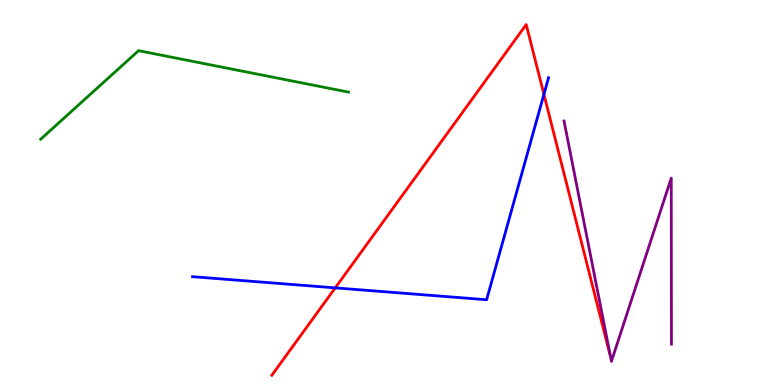[{'lines': ['blue', 'red'], 'intersections': [{'x': 4.33, 'y': 2.52}, {'x': 7.02, 'y': 7.55}]}, {'lines': ['green', 'red'], 'intersections': []}, {'lines': ['purple', 'red'], 'intersections': []}, {'lines': ['blue', 'green'], 'intersections': []}, {'lines': ['blue', 'purple'], 'intersections': []}, {'lines': ['green', 'purple'], 'intersections': []}]